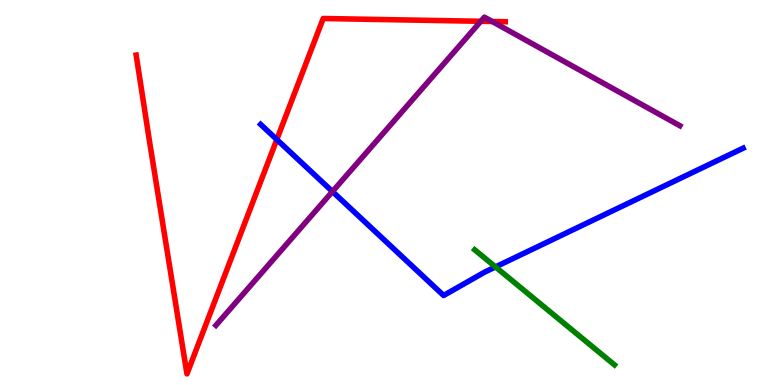[{'lines': ['blue', 'red'], 'intersections': [{'x': 3.57, 'y': 6.38}]}, {'lines': ['green', 'red'], 'intersections': []}, {'lines': ['purple', 'red'], 'intersections': [{'x': 6.2, 'y': 9.45}, {'x': 6.35, 'y': 9.44}]}, {'lines': ['blue', 'green'], 'intersections': [{'x': 6.39, 'y': 3.07}]}, {'lines': ['blue', 'purple'], 'intersections': [{'x': 4.29, 'y': 5.02}]}, {'lines': ['green', 'purple'], 'intersections': []}]